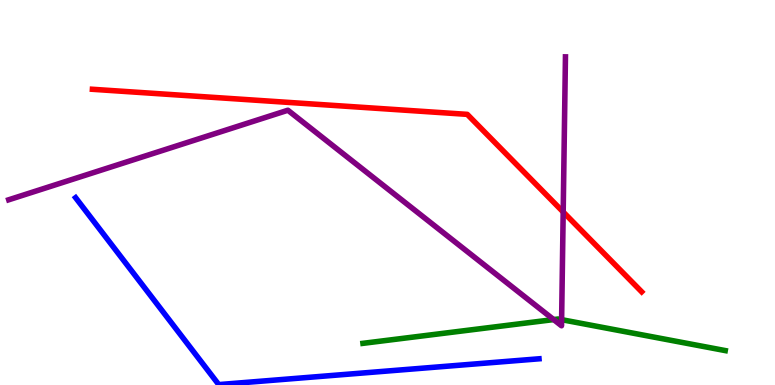[{'lines': ['blue', 'red'], 'intersections': []}, {'lines': ['green', 'red'], 'intersections': []}, {'lines': ['purple', 'red'], 'intersections': [{'x': 7.27, 'y': 4.49}]}, {'lines': ['blue', 'green'], 'intersections': []}, {'lines': ['blue', 'purple'], 'intersections': []}, {'lines': ['green', 'purple'], 'intersections': [{'x': 7.14, 'y': 1.7}, {'x': 7.25, 'y': 1.7}]}]